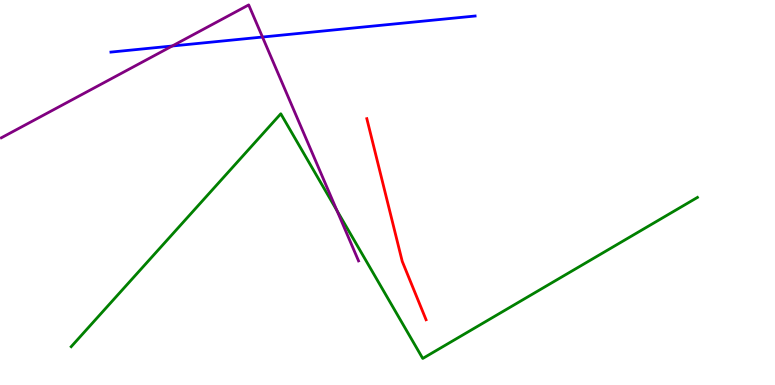[{'lines': ['blue', 'red'], 'intersections': []}, {'lines': ['green', 'red'], 'intersections': []}, {'lines': ['purple', 'red'], 'intersections': []}, {'lines': ['blue', 'green'], 'intersections': []}, {'lines': ['blue', 'purple'], 'intersections': [{'x': 2.22, 'y': 8.81}, {'x': 3.39, 'y': 9.04}]}, {'lines': ['green', 'purple'], 'intersections': [{'x': 4.35, 'y': 4.53}]}]